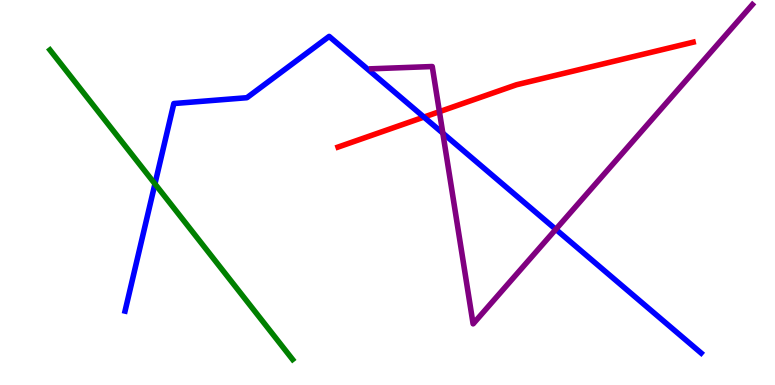[{'lines': ['blue', 'red'], 'intersections': [{'x': 5.47, 'y': 6.96}]}, {'lines': ['green', 'red'], 'intersections': []}, {'lines': ['purple', 'red'], 'intersections': [{'x': 5.67, 'y': 7.1}]}, {'lines': ['blue', 'green'], 'intersections': [{'x': 2.0, 'y': 5.22}]}, {'lines': ['blue', 'purple'], 'intersections': [{'x': 5.71, 'y': 6.54}, {'x': 7.17, 'y': 4.04}]}, {'lines': ['green', 'purple'], 'intersections': []}]